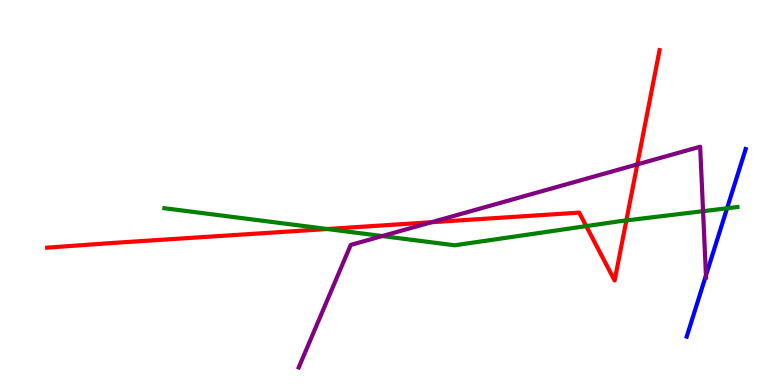[{'lines': ['blue', 'red'], 'intersections': []}, {'lines': ['green', 'red'], 'intersections': [{'x': 4.22, 'y': 4.05}, {'x': 7.56, 'y': 4.13}, {'x': 8.08, 'y': 4.27}]}, {'lines': ['purple', 'red'], 'intersections': [{'x': 5.57, 'y': 4.23}, {'x': 8.22, 'y': 5.73}]}, {'lines': ['blue', 'green'], 'intersections': [{'x': 9.38, 'y': 4.59}]}, {'lines': ['blue', 'purple'], 'intersections': [{'x': 9.11, 'y': 2.85}]}, {'lines': ['green', 'purple'], 'intersections': [{'x': 4.93, 'y': 3.87}, {'x': 9.07, 'y': 4.51}]}]